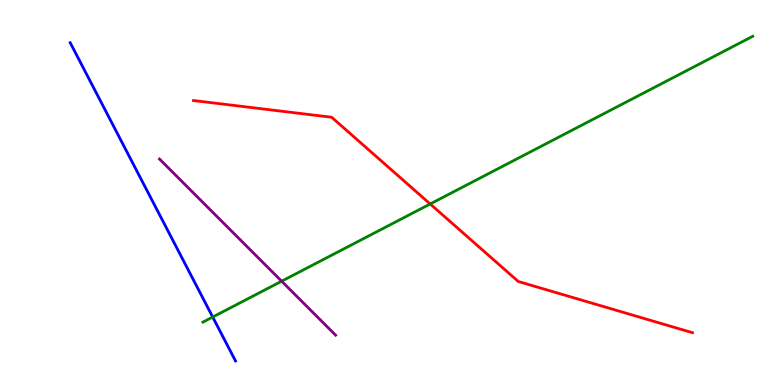[{'lines': ['blue', 'red'], 'intersections': []}, {'lines': ['green', 'red'], 'intersections': [{'x': 5.55, 'y': 4.7}]}, {'lines': ['purple', 'red'], 'intersections': []}, {'lines': ['blue', 'green'], 'intersections': [{'x': 2.74, 'y': 1.77}]}, {'lines': ['blue', 'purple'], 'intersections': []}, {'lines': ['green', 'purple'], 'intersections': [{'x': 3.63, 'y': 2.7}]}]